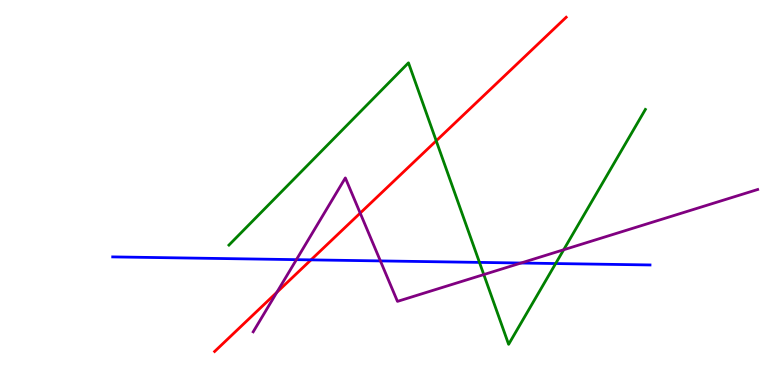[{'lines': ['blue', 'red'], 'intersections': [{'x': 4.01, 'y': 3.25}]}, {'lines': ['green', 'red'], 'intersections': [{'x': 5.63, 'y': 6.34}]}, {'lines': ['purple', 'red'], 'intersections': [{'x': 3.57, 'y': 2.41}, {'x': 4.65, 'y': 4.47}]}, {'lines': ['blue', 'green'], 'intersections': [{'x': 6.19, 'y': 3.18}, {'x': 7.17, 'y': 3.15}]}, {'lines': ['blue', 'purple'], 'intersections': [{'x': 3.82, 'y': 3.26}, {'x': 4.91, 'y': 3.22}, {'x': 6.72, 'y': 3.17}]}, {'lines': ['green', 'purple'], 'intersections': [{'x': 6.24, 'y': 2.87}, {'x': 7.27, 'y': 3.51}]}]